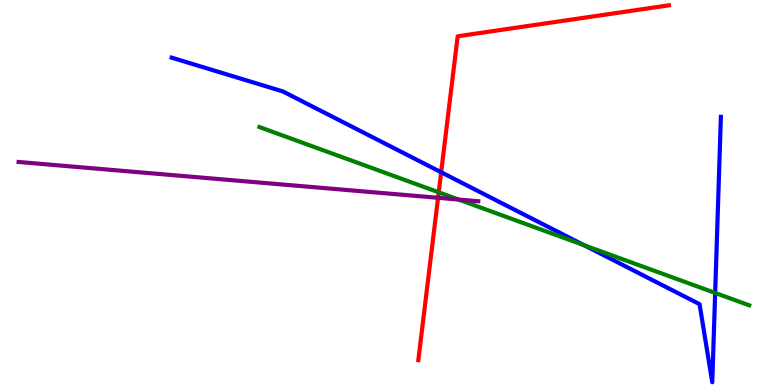[{'lines': ['blue', 'red'], 'intersections': [{'x': 5.69, 'y': 5.53}]}, {'lines': ['green', 'red'], 'intersections': [{'x': 5.66, 'y': 5.0}]}, {'lines': ['purple', 'red'], 'intersections': [{'x': 5.65, 'y': 4.86}]}, {'lines': ['blue', 'green'], 'intersections': [{'x': 7.54, 'y': 3.63}, {'x': 9.23, 'y': 2.39}]}, {'lines': ['blue', 'purple'], 'intersections': []}, {'lines': ['green', 'purple'], 'intersections': [{'x': 5.92, 'y': 4.82}]}]